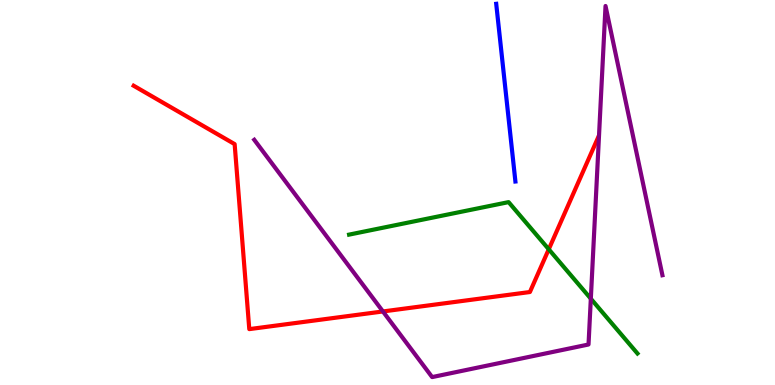[{'lines': ['blue', 'red'], 'intersections': []}, {'lines': ['green', 'red'], 'intersections': [{'x': 7.08, 'y': 3.53}]}, {'lines': ['purple', 'red'], 'intersections': [{'x': 4.94, 'y': 1.91}]}, {'lines': ['blue', 'green'], 'intersections': []}, {'lines': ['blue', 'purple'], 'intersections': []}, {'lines': ['green', 'purple'], 'intersections': [{'x': 7.62, 'y': 2.24}]}]